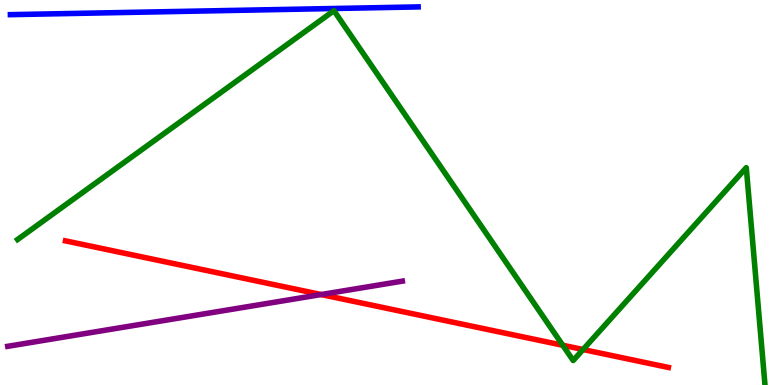[{'lines': ['blue', 'red'], 'intersections': []}, {'lines': ['green', 'red'], 'intersections': [{'x': 7.26, 'y': 1.03}, {'x': 7.52, 'y': 0.921}]}, {'lines': ['purple', 'red'], 'intersections': [{'x': 4.14, 'y': 2.35}]}, {'lines': ['blue', 'green'], 'intersections': []}, {'lines': ['blue', 'purple'], 'intersections': []}, {'lines': ['green', 'purple'], 'intersections': []}]